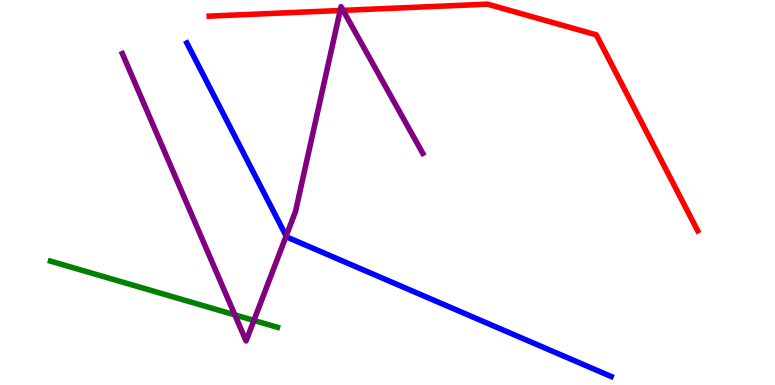[{'lines': ['blue', 'red'], 'intersections': []}, {'lines': ['green', 'red'], 'intersections': []}, {'lines': ['purple', 'red'], 'intersections': [{'x': 4.39, 'y': 9.73}, {'x': 4.43, 'y': 9.73}]}, {'lines': ['blue', 'green'], 'intersections': []}, {'lines': ['blue', 'purple'], 'intersections': [{'x': 3.69, 'y': 3.87}]}, {'lines': ['green', 'purple'], 'intersections': [{'x': 3.03, 'y': 1.82}, {'x': 3.28, 'y': 1.68}]}]